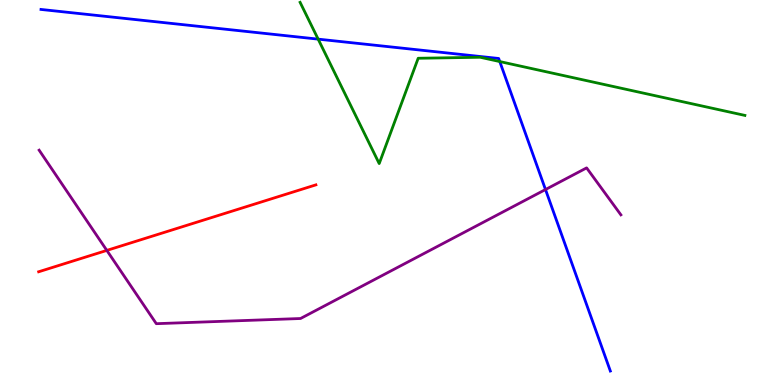[{'lines': ['blue', 'red'], 'intersections': []}, {'lines': ['green', 'red'], 'intersections': []}, {'lines': ['purple', 'red'], 'intersections': [{'x': 1.38, 'y': 3.5}]}, {'lines': ['blue', 'green'], 'intersections': [{'x': 4.11, 'y': 8.98}, {'x': 6.45, 'y': 8.4}]}, {'lines': ['blue', 'purple'], 'intersections': [{'x': 7.04, 'y': 5.08}]}, {'lines': ['green', 'purple'], 'intersections': []}]